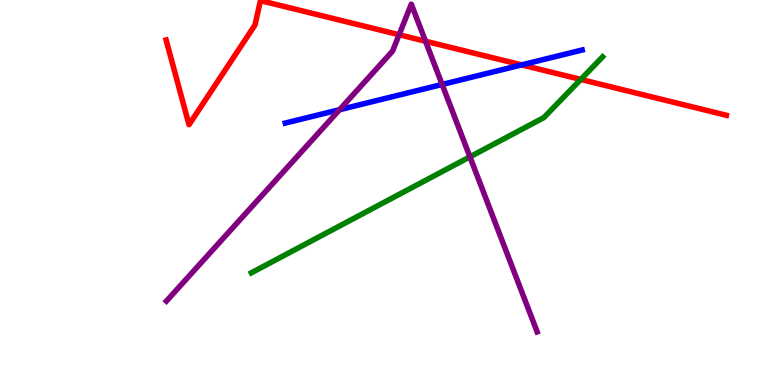[{'lines': ['blue', 'red'], 'intersections': [{'x': 6.73, 'y': 8.31}]}, {'lines': ['green', 'red'], 'intersections': [{'x': 7.49, 'y': 7.94}]}, {'lines': ['purple', 'red'], 'intersections': [{'x': 5.15, 'y': 9.1}, {'x': 5.49, 'y': 8.93}]}, {'lines': ['blue', 'green'], 'intersections': []}, {'lines': ['blue', 'purple'], 'intersections': [{'x': 4.38, 'y': 7.15}, {'x': 5.7, 'y': 7.81}]}, {'lines': ['green', 'purple'], 'intersections': [{'x': 6.06, 'y': 5.93}]}]